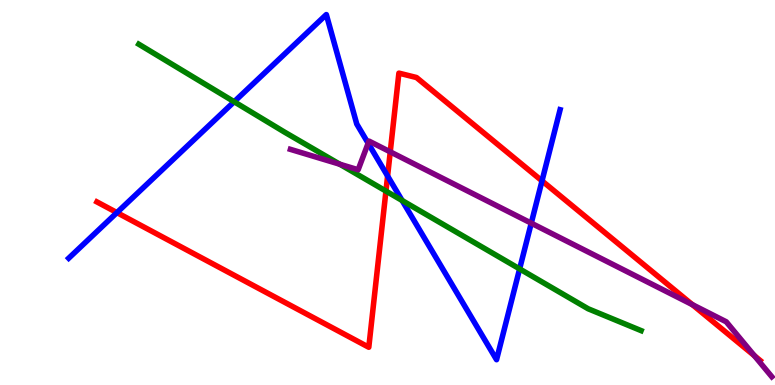[{'lines': ['blue', 'red'], 'intersections': [{'x': 1.51, 'y': 4.48}, {'x': 5.0, 'y': 5.43}, {'x': 6.99, 'y': 5.3}]}, {'lines': ['green', 'red'], 'intersections': [{'x': 4.98, 'y': 5.04}]}, {'lines': ['purple', 'red'], 'intersections': [{'x': 5.04, 'y': 6.06}, {'x': 8.93, 'y': 2.09}, {'x': 9.73, 'y': 0.761}]}, {'lines': ['blue', 'green'], 'intersections': [{'x': 3.02, 'y': 7.36}, {'x': 5.19, 'y': 4.79}, {'x': 6.7, 'y': 3.02}]}, {'lines': ['blue', 'purple'], 'intersections': [{'x': 4.75, 'y': 6.28}, {'x': 6.85, 'y': 4.2}]}, {'lines': ['green', 'purple'], 'intersections': [{'x': 4.38, 'y': 5.73}]}]